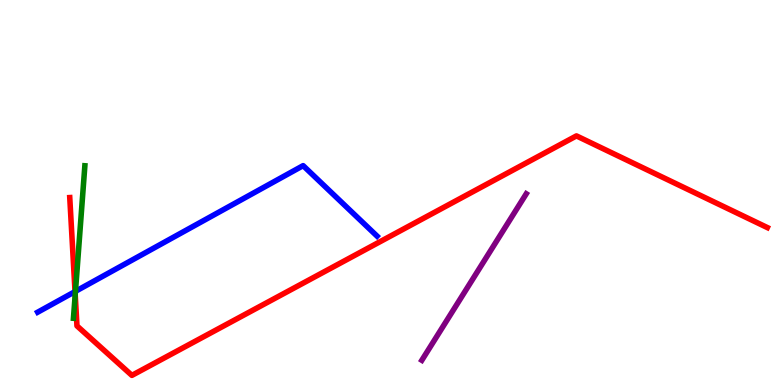[{'lines': ['blue', 'red'], 'intersections': [{'x': 0.968, 'y': 2.43}]}, {'lines': ['green', 'red'], 'intersections': [{'x': 0.97, 'y': 2.34}]}, {'lines': ['purple', 'red'], 'intersections': []}, {'lines': ['blue', 'green'], 'intersections': [{'x': 0.974, 'y': 2.43}]}, {'lines': ['blue', 'purple'], 'intersections': []}, {'lines': ['green', 'purple'], 'intersections': []}]